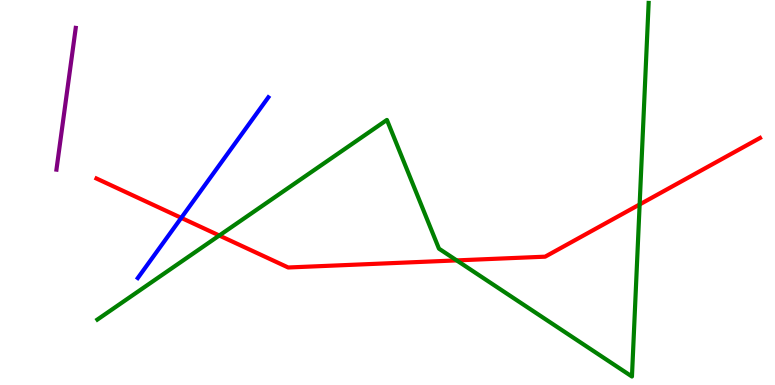[{'lines': ['blue', 'red'], 'intersections': [{'x': 2.34, 'y': 4.34}]}, {'lines': ['green', 'red'], 'intersections': [{'x': 2.83, 'y': 3.88}, {'x': 5.89, 'y': 3.24}, {'x': 8.25, 'y': 4.69}]}, {'lines': ['purple', 'red'], 'intersections': []}, {'lines': ['blue', 'green'], 'intersections': []}, {'lines': ['blue', 'purple'], 'intersections': []}, {'lines': ['green', 'purple'], 'intersections': []}]